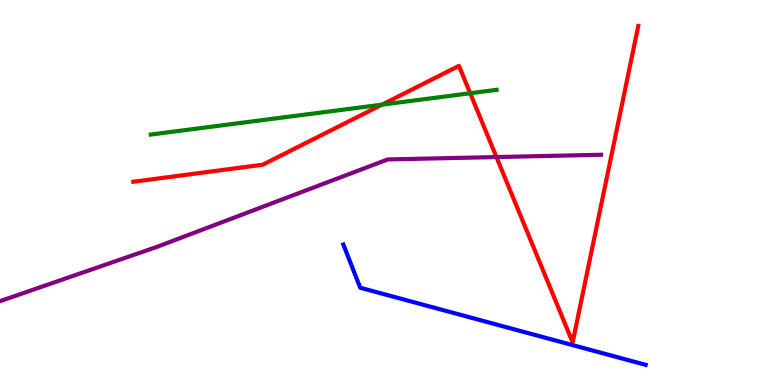[{'lines': ['blue', 'red'], 'intersections': []}, {'lines': ['green', 'red'], 'intersections': [{'x': 4.93, 'y': 7.28}, {'x': 6.07, 'y': 7.58}]}, {'lines': ['purple', 'red'], 'intersections': [{'x': 6.41, 'y': 5.92}]}, {'lines': ['blue', 'green'], 'intersections': []}, {'lines': ['blue', 'purple'], 'intersections': []}, {'lines': ['green', 'purple'], 'intersections': []}]